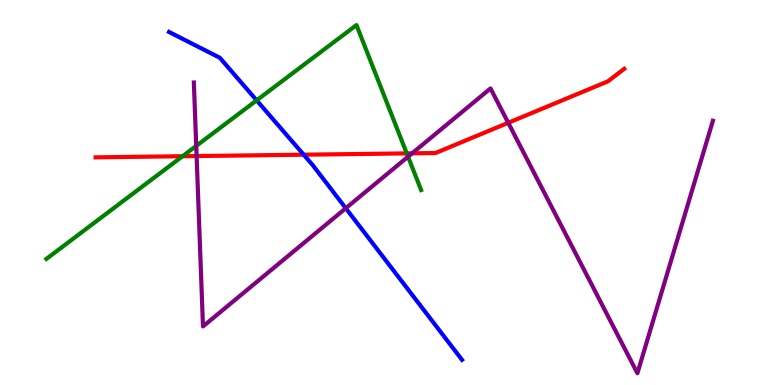[{'lines': ['blue', 'red'], 'intersections': [{'x': 3.92, 'y': 5.98}]}, {'lines': ['green', 'red'], 'intersections': [{'x': 2.36, 'y': 5.94}, {'x': 5.25, 'y': 6.02}]}, {'lines': ['purple', 'red'], 'intersections': [{'x': 2.54, 'y': 5.95}, {'x': 5.32, 'y': 6.02}, {'x': 6.56, 'y': 6.81}]}, {'lines': ['blue', 'green'], 'intersections': [{'x': 3.31, 'y': 7.39}]}, {'lines': ['blue', 'purple'], 'intersections': [{'x': 4.46, 'y': 4.59}]}, {'lines': ['green', 'purple'], 'intersections': [{'x': 2.53, 'y': 6.21}, {'x': 5.27, 'y': 5.93}]}]